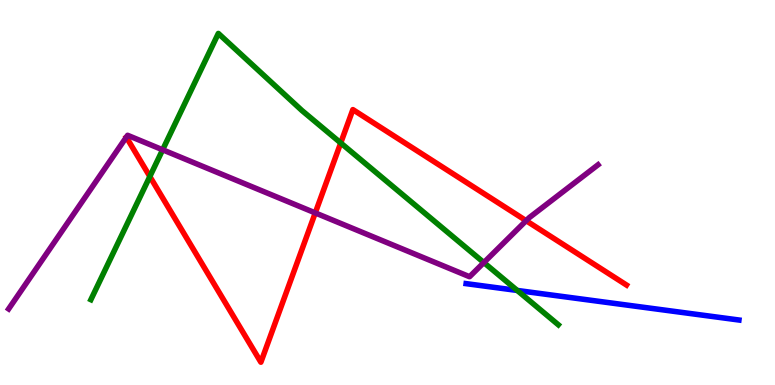[{'lines': ['blue', 'red'], 'intersections': []}, {'lines': ['green', 'red'], 'intersections': [{'x': 1.93, 'y': 5.42}, {'x': 4.4, 'y': 6.29}]}, {'lines': ['purple', 'red'], 'intersections': [{'x': 4.07, 'y': 4.47}, {'x': 6.79, 'y': 4.27}]}, {'lines': ['blue', 'green'], 'intersections': [{'x': 6.67, 'y': 2.46}]}, {'lines': ['blue', 'purple'], 'intersections': []}, {'lines': ['green', 'purple'], 'intersections': [{'x': 2.1, 'y': 6.11}, {'x': 6.24, 'y': 3.18}]}]